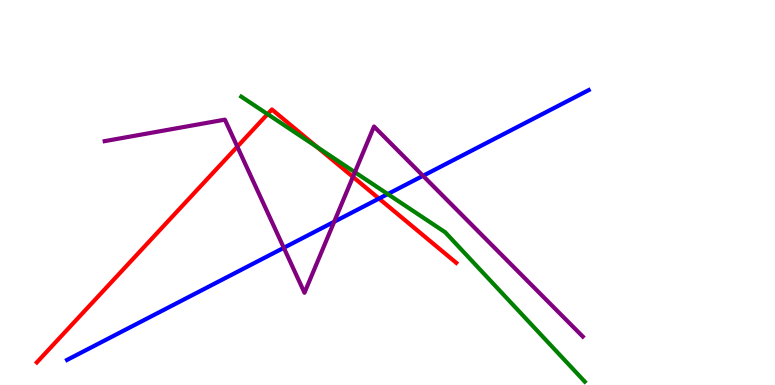[{'lines': ['blue', 'red'], 'intersections': [{'x': 4.89, 'y': 4.84}]}, {'lines': ['green', 'red'], 'intersections': [{'x': 3.45, 'y': 7.04}, {'x': 4.09, 'y': 6.18}]}, {'lines': ['purple', 'red'], 'intersections': [{'x': 3.06, 'y': 6.19}, {'x': 4.55, 'y': 5.41}]}, {'lines': ['blue', 'green'], 'intersections': [{'x': 5.0, 'y': 4.96}]}, {'lines': ['blue', 'purple'], 'intersections': [{'x': 3.66, 'y': 3.56}, {'x': 4.31, 'y': 4.24}, {'x': 5.46, 'y': 5.43}]}, {'lines': ['green', 'purple'], 'intersections': [{'x': 4.58, 'y': 5.53}]}]